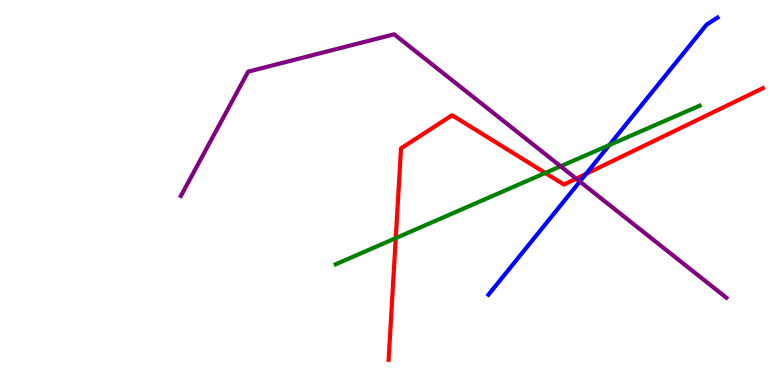[{'lines': ['blue', 'red'], 'intersections': [{'x': 7.56, 'y': 5.48}]}, {'lines': ['green', 'red'], 'intersections': [{'x': 5.11, 'y': 3.81}, {'x': 7.04, 'y': 5.51}]}, {'lines': ['purple', 'red'], 'intersections': [{'x': 7.43, 'y': 5.36}]}, {'lines': ['blue', 'green'], 'intersections': [{'x': 7.86, 'y': 6.23}]}, {'lines': ['blue', 'purple'], 'intersections': [{'x': 7.48, 'y': 5.28}]}, {'lines': ['green', 'purple'], 'intersections': [{'x': 7.23, 'y': 5.68}]}]